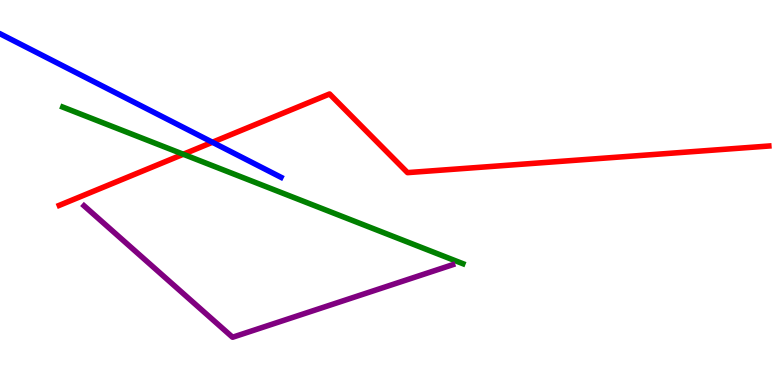[{'lines': ['blue', 'red'], 'intersections': [{'x': 2.74, 'y': 6.31}]}, {'lines': ['green', 'red'], 'intersections': [{'x': 2.37, 'y': 5.99}]}, {'lines': ['purple', 'red'], 'intersections': []}, {'lines': ['blue', 'green'], 'intersections': []}, {'lines': ['blue', 'purple'], 'intersections': []}, {'lines': ['green', 'purple'], 'intersections': []}]